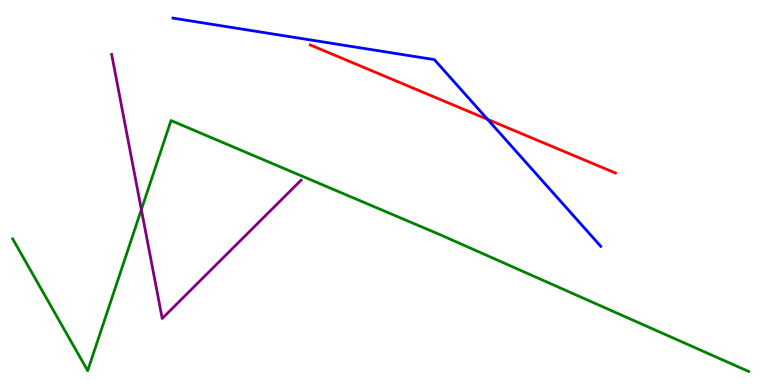[{'lines': ['blue', 'red'], 'intersections': [{'x': 6.29, 'y': 6.9}]}, {'lines': ['green', 'red'], 'intersections': []}, {'lines': ['purple', 'red'], 'intersections': []}, {'lines': ['blue', 'green'], 'intersections': []}, {'lines': ['blue', 'purple'], 'intersections': []}, {'lines': ['green', 'purple'], 'intersections': [{'x': 1.82, 'y': 4.56}]}]